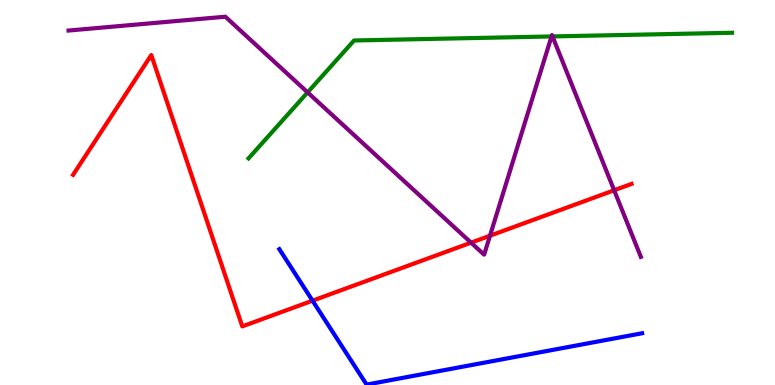[{'lines': ['blue', 'red'], 'intersections': [{'x': 4.03, 'y': 2.19}]}, {'lines': ['green', 'red'], 'intersections': []}, {'lines': ['purple', 'red'], 'intersections': [{'x': 6.08, 'y': 3.7}, {'x': 6.32, 'y': 3.88}, {'x': 7.92, 'y': 5.06}]}, {'lines': ['blue', 'green'], 'intersections': []}, {'lines': ['blue', 'purple'], 'intersections': []}, {'lines': ['green', 'purple'], 'intersections': [{'x': 3.97, 'y': 7.6}, {'x': 7.12, 'y': 9.05}, {'x': 7.13, 'y': 9.05}]}]